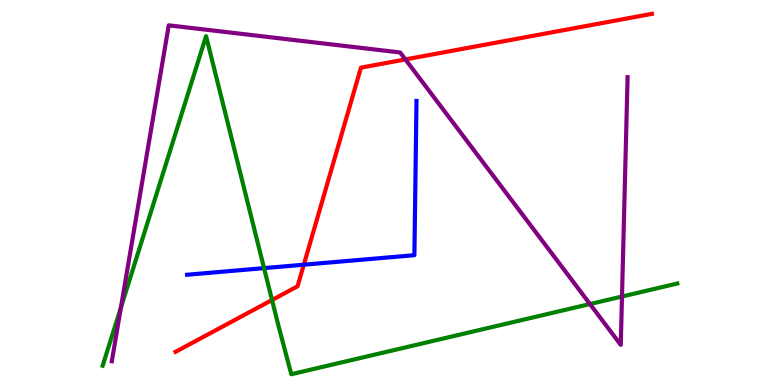[{'lines': ['blue', 'red'], 'intersections': [{'x': 3.92, 'y': 3.12}]}, {'lines': ['green', 'red'], 'intersections': [{'x': 3.51, 'y': 2.21}]}, {'lines': ['purple', 'red'], 'intersections': [{'x': 5.23, 'y': 8.46}]}, {'lines': ['blue', 'green'], 'intersections': [{'x': 3.41, 'y': 3.04}]}, {'lines': ['blue', 'purple'], 'intersections': []}, {'lines': ['green', 'purple'], 'intersections': [{'x': 1.56, 'y': 2.01}, {'x': 7.61, 'y': 2.1}, {'x': 8.03, 'y': 2.3}]}]